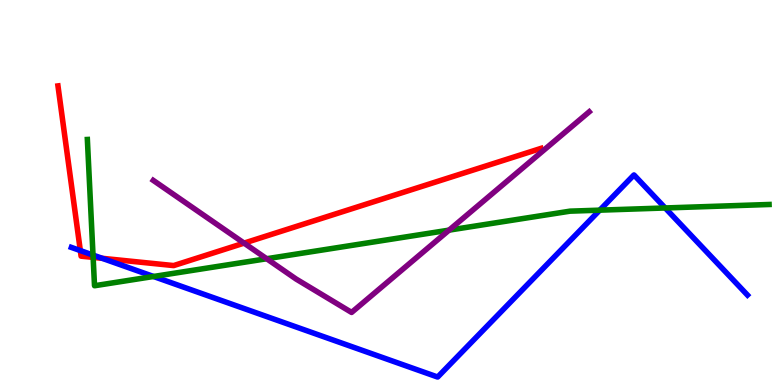[{'lines': ['blue', 'red'], 'intersections': [{'x': 1.04, 'y': 3.49}, {'x': 1.32, 'y': 3.29}]}, {'lines': ['green', 'red'], 'intersections': [{'x': 1.2, 'y': 3.31}]}, {'lines': ['purple', 'red'], 'intersections': [{'x': 3.15, 'y': 3.69}]}, {'lines': ['blue', 'green'], 'intersections': [{'x': 1.2, 'y': 3.37}, {'x': 1.98, 'y': 2.82}, {'x': 7.74, 'y': 4.54}, {'x': 8.58, 'y': 4.6}]}, {'lines': ['blue', 'purple'], 'intersections': []}, {'lines': ['green', 'purple'], 'intersections': [{'x': 3.44, 'y': 3.28}, {'x': 5.79, 'y': 4.02}]}]